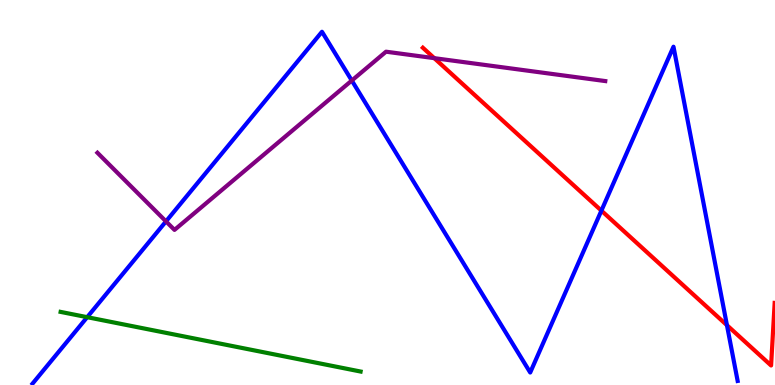[{'lines': ['blue', 'red'], 'intersections': [{'x': 7.76, 'y': 4.53}, {'x': 9.38, 'y': 1.55}]}, {'lines': ['green', 'red'], 'intersections': []}, {'lines': ['purple', 'red'], 'intersections': [{'x': 5.6, 'y': 8.49}]}, {'lines': ['blue', 'green'], 'intersections': [{'x': 1.13, 'y': 1.76}]}, {'lines': ['blue', 'purple'], 'intersections': [{'x': 2.14, 'y': 4.25}, {'x': 4.54, 'y': 7.91}]}, {'lines': ['green', 'purple'], 'intersections': []}]